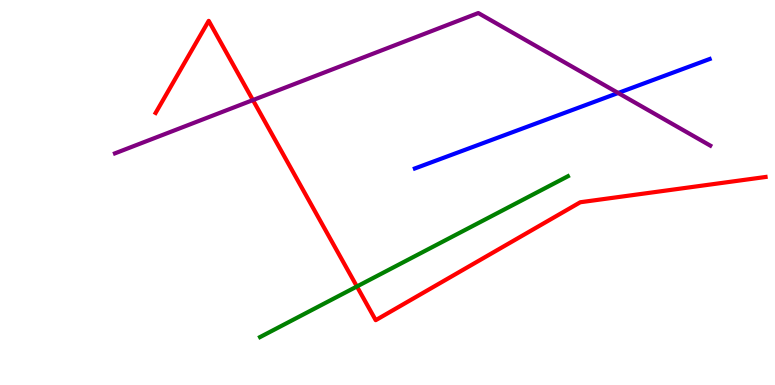[{'lines': ['blue', 'red'], 'intersections': []}, {'lines': ['green', 'red'], 'intersections': [{'x': 4.61, 'y': 2.56}]}, {'lines': ['purple', 'red'], 'intersections': [{'x': 3.26, 'y': 7.4}]}, {'lines': ['blue', 'green'], 'intersections': []}, {'lines': ['blue', 'purple'], 'intersections': [{'x': 7.98, 'y': 7.58}]}, {'lines': ['green', 'purple'], 'intersections': []}]